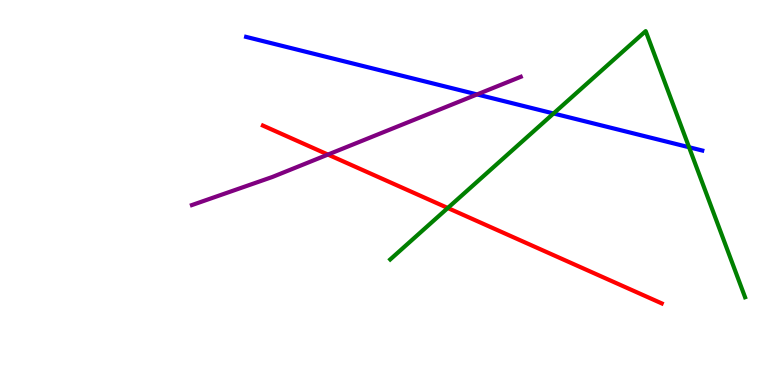[{'lines': ['blue', 'red'], 'intersections': []}, {'lines': ['green', 'red'], 'intersections': [{'x': 5.78, 'y': 4.6}]}, {'lines': ['purple', 'red'], 'intersections': [{'x': 4.23, 'y': 5.99}]}, {'lines': ['blue', 'green'], 'intersections': [{'x': 7.14, 'y': 7.05}, {'x': 8.89, 'y': 6.18}]}, {'lines': ['blue', 'purple'], 'intersections': [{'x': 6.16, 'y': 7.55}]}, {'lines': ['green', 'purple'], 'intersections': []}]